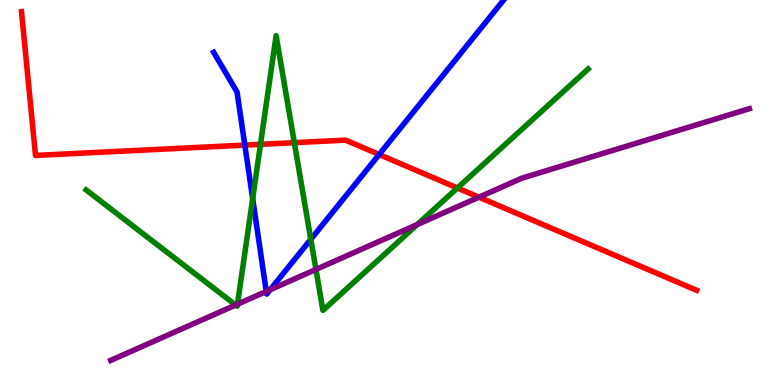[{'lines': ['blue', 'red'], 'intersections': [{'x': 3.16, 'y': 6.23}, {'x': 4.89, 'y': 5.99}]}, {'lines': ['green', 'red'], 'intersections': [{'x': 3.36, 'y': 6.25}, {'x': 3.8, 'y': 6.29}, {'x': 5.9, 'y': 5.12}]}, {'lines': ['purple', 'red'], 'intersections': [{'x': 6.18, 'y': 4.88}]}, {'lines': ['blue', 'green'], 'intersections': [{'x': 3.26, 'y': 4.84}, {'x': 4.01, 'y': 3.78}]}, {'lines': ['blue', 'purple'], 'intersections': [{'x': 3.44, 'y': 2.43}, {'x': 3.49, 'y': 2.48}]}, {'lines': ['green', 'purple'], 'intersections': [{'x': 3.04, 'y': 2.08}, {'x': 3.06, 'y': 2.1}, {'x': 4.08, 'y': 3.0}, {'x': 5.38, 'y': 4.17}]}]